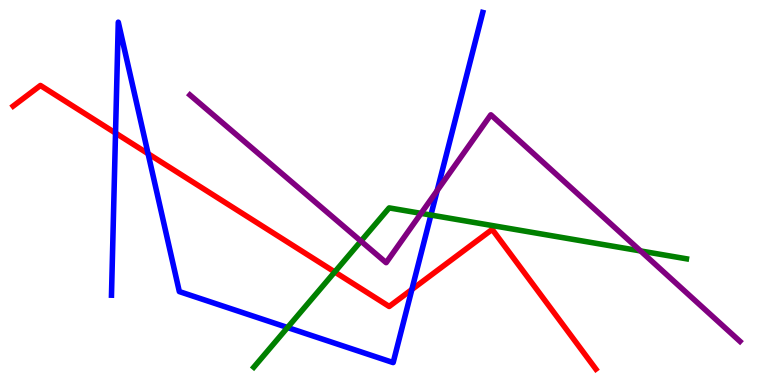[{'lines': ['blue', 'red'], 'intersections': [{'x': 1.49, 'y': 6.54}, {'x': 1.91, 'y': 6.01}, {'x': 5.31, 'y': 2.48}]}, {'lines': ['green', 'red'], 'intersections': [{'x': 4.32, 'y': 2.94}]}, {'lines': ['purple', 'red'], 'intersections': []}, {'lines': ['blue', 'green'], 'intersections': [{'x': 3.71, 'y': 1.49}, {'x': 5.56, 'y': 4.41}]}, {'lines': ['blue', 'purple'], 'intersections': [{'x': 5.64, 'y': 5.05}]}, {'lines': ['green', 'purple'], 'intersections': [{'x': 4.66, 'y': 3.74}, {'x': 5.43, 'y': 4.46}, {'x': 8.27, 'y': 3.48}]}]